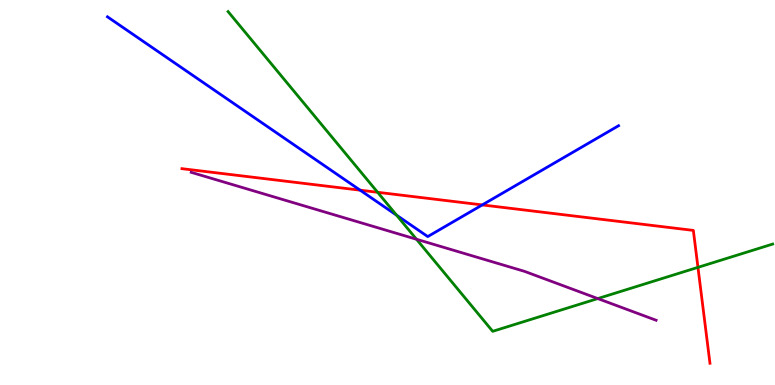[{'lines': ['blue', 'red'], 'intersections': [{'x': 4.65, 'y': 5.06}, {'x': 6.22, 'y': 4.68}]}, {'lines': ['green', 'red'], 'intersections': [{'x': 4.87, 'y': 5.01}, {'x': 9.01, 'y': 3.06}]}, {'lines': ['purple', 'red'], 'intersections': []}, {'lines': ['blue', 'green'], 'intersections': [{'x': 5.12, 'y': 4.41}]}, {'lines': ['blue', 'purple'], 'intersections': []}, {'lines': ['green', 'purple'], 'intersections': [{'x': 5.37, 'y': 3.79}, {'x': 7.71, 'y': 2.24}]}]